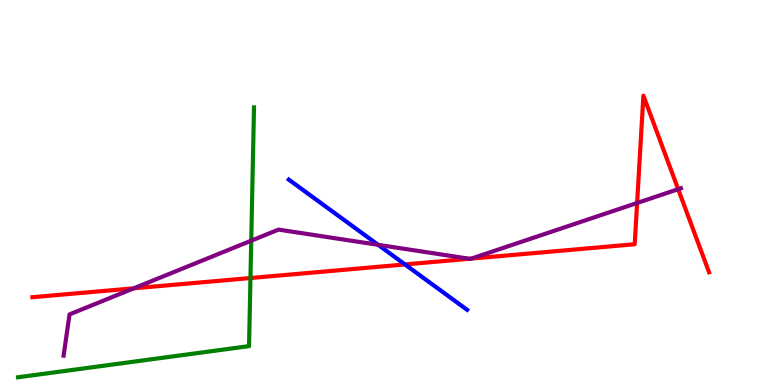[{'lines': ['blue', 'red'], 'intersections': [{'x': 5.23, 'y': 3.13}]}, {'lines': ['green', 'red'], 'intersections': [{'x': 3.23, 'y': 2.78}]}, {'lines': ['purple', 'red'], 'intersections': [{'x': 1.73, 'y': 2.51}, {'x': 6.06, 'y': 3.28}, {'x': 6.08, 'y': 3.28}, {'x': 8.22, 'y': 4.73}, {'x': 8.75, 'y': 5.09}]}, {'lines': ['blue', 'green'], 'intersections': []}, {'lines': ['blue', 'purple'], 'intersections': [{'x': 4.88, 'y': 3.64}]}, {'lines': ['green', 'purple'], 'intersections': [{'x': 3.24, 'y': 3.75}]}]